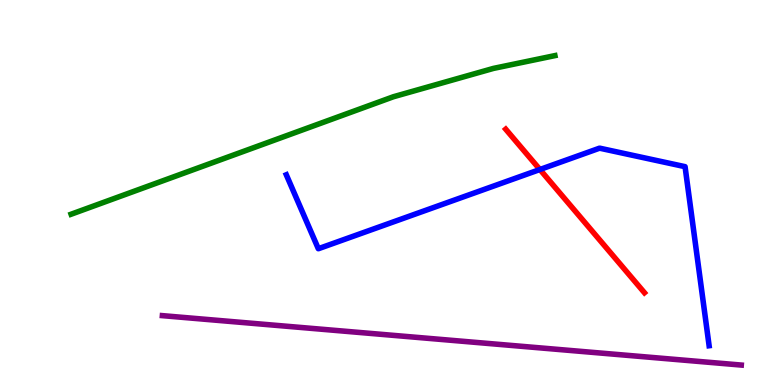[{'lines': ['blue', 'red'], 'intersections': [{'x': 6.97, 'y': 5.6}]}, {'lines': ['green', 'red'], 'intersections': []}, {'lines': ['purple', 'red'], 'intersections': []}, {'lines': ['blue', 'green'], 'intersections': []}, {'lines': ['blue', 'purple'], 'intersections': []}, {'lines': ['green', 'purple'], 'intersections': []}]